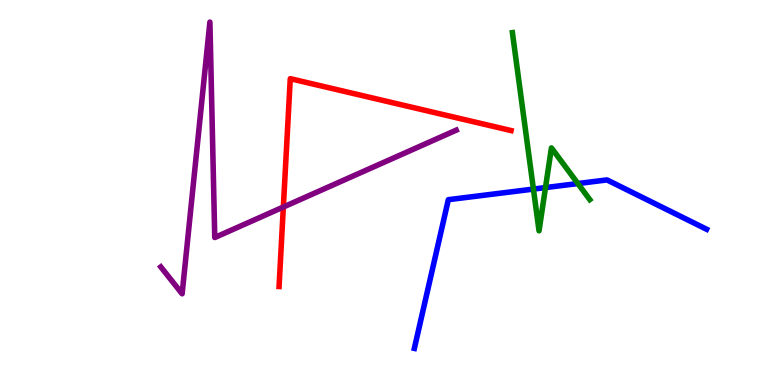[{'lines': ['blue', 'red'], 'intersections': []}, {'lines': ['green', 'red'], 'intersections': []}, {'lines': ['purple', 'red'], 'intersections': [{'x': 3.66, 'y': 4.62}]}, {'lines': ['blue', 'green'], 'intersections': [{'x': 6.88, 'y': 5.09}, {'x': 7.04, 'y': 5.13}, {'x': 7.46, 'y': 5.23}]}, {'lines': ['blue', 'purple'], 'intersections': []}, {'lines': ['green', 'purple'], 'intersections': []}]